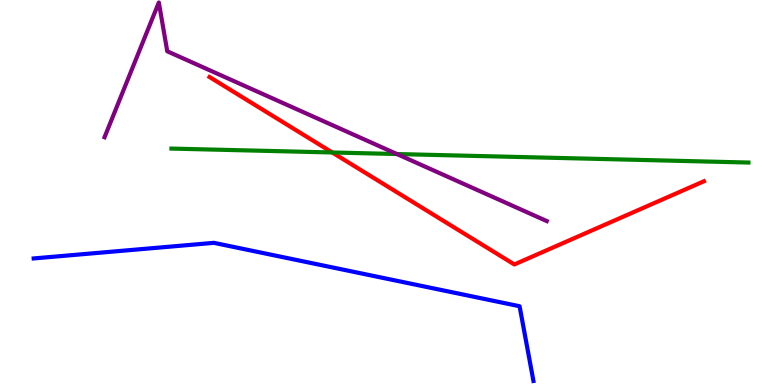[{'lines': ['blue', 'red'], 'intersections': []}, {'lines': ['green', 'red'], 'intersections': [{'x': 4.29, 'y': 6.04}]}, {'lines': ['purple', 'red'], 'intersections': []}, {'lines': ['blue', 'green'], 'intersections': []}, {'lines': ['blue', 'purple'], 'intersections': []}, {'lines': ['green', 'purple'], 'intersections': [{'x': 5.12, 'y': 6.0}]}]